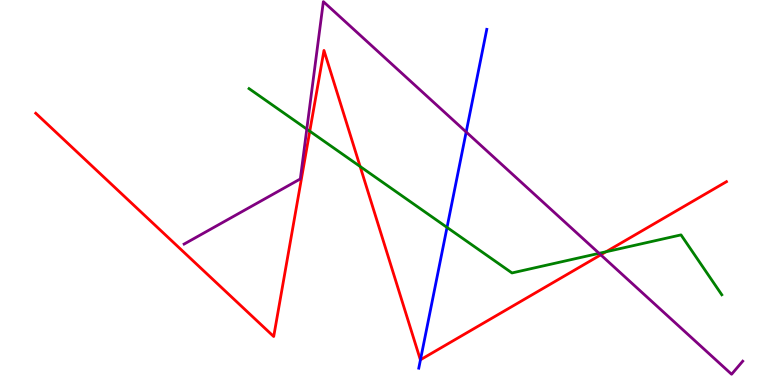[{'lines': ['blue', 'red'], 'intersections': [{'x': 5.43, 'y': 0.656}]}, {'lines': ['green', 'red'], 'intersections': [{'x': 4.0, 'y': 6.59}, {'x': 4.65, 'y': 5.68}, {'x': 7.82, 'y': 3.46}]}, {'lines': ['purple', 'red'], 'intersections': [{'x': 7.75, 'y': 3.38}]}, {'lines': ['blue', 'green'], 'intersections': [{'x': 5.77, 'y': 4.09}]}, {'lines': ['blue', 'purple'], 'intersections': [{'x': 6.02, 'y': 6.57}]}, {'lines': ['green', 'purple'], 'intersections': [{'x': 3.96, 'y': 6.65}, {'x': 7.73, 'y': 3.42}]}]